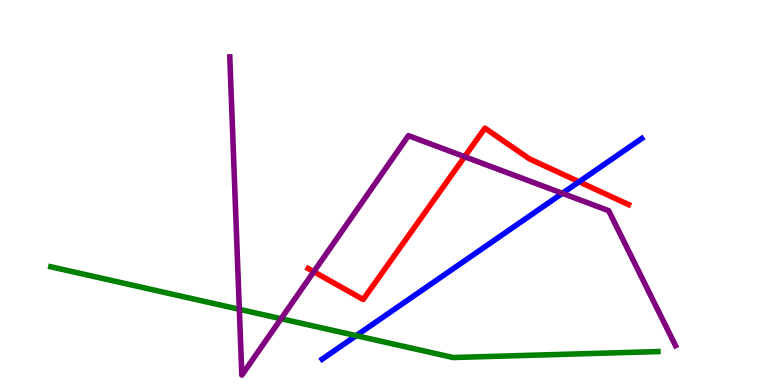[{'lines': ['blue', 'red'], 'intersections': [{'x': 7.47, 'y': 5.28}]}, {'lines': ['green', 'red'], 'intersections': []}, {'lines': ['purple', 'red'], 'intersections': [{'x': 4.05, 'y': 2.94}, {'x': 6.0, 'y': 5.93}]}, {'lines': ['blue', 'green'], 'intersections': [{'x': 4.6, 'y': 1.28}]}, {'lines': ['blue', 'purple'], 'intersections': [{'x': 7.26, 'y': 4.98}]}, {'lines': ['green', 'purple'], 'intersections': [{'x': 3.09, 'y': 1.97}, {'x': 3.63, 'y': 1.72}]}]